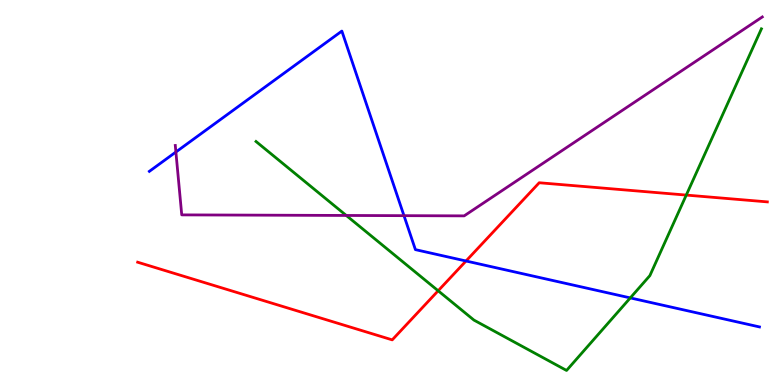[{'lines': ['blue', 'red'], 'intersections': [{'x': 6.01, 'y': 3.22}]}, {'lines': ['green', 'red'], 'intersections': [{'x': 5.65, 'y': 2.45}, {'x': 8.86, 'y': 4.93}]}, {'lines': ['purple', 'red'], 'intersections': []}, {'lines': ['blue', 'green'], 'intersections': [{'x': 8.13, 'y': 2.26}]}, {'lines': ['blue', 'purple'], 'intersections': [{'x': 2.27, 'y': 6.05}, {'x': 5.21, 'y': 4.4}]}, {'lines': ['green', 'purple'], 'intersections': [{'x': 4.47, 'y': 4.4}]}]